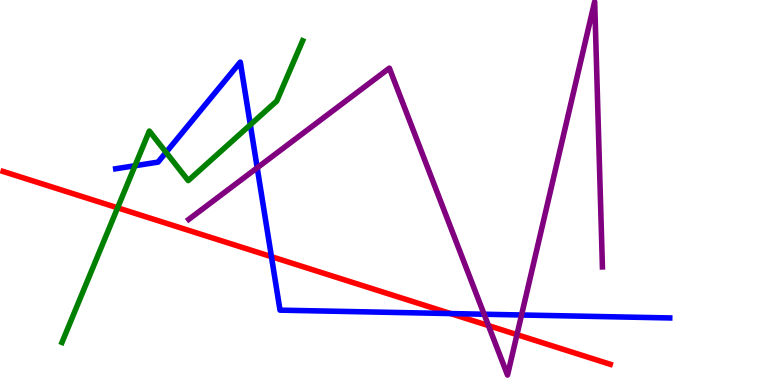[{'lines': ['blue', 'red'], 'intersections': [{'x': 3.5, 'y': 3.33}, {'x': 5.81, 'y': 1.86}]}, {'lines': ['green', 'red'], 'intersections': [{'x': 1.52, 'y': 4.6}]}, {'lines': ['purple', 'red'], 'intersections': [{'x': 6.3, 'y': 1.54}, {'x': 6.67, 'y': 1.31}]}, {'lines': ['blue', 'green'], 'intersections': [{'x': 1.74, 'y': 5.7}, {'x': 2.14, 'y': 6.04}, {'x': 3.23, 'y': 6.76}]}, {'lines': ['blue', 'purple'], 'intersections': [{'x': 3.32, 'y': 5.64}, {'x': 6.25, 'y': 1.84}, {'x': 6.73, 'y': 1.82}]}, {'lines': ['green', 'purple'], 'intersections': []}]